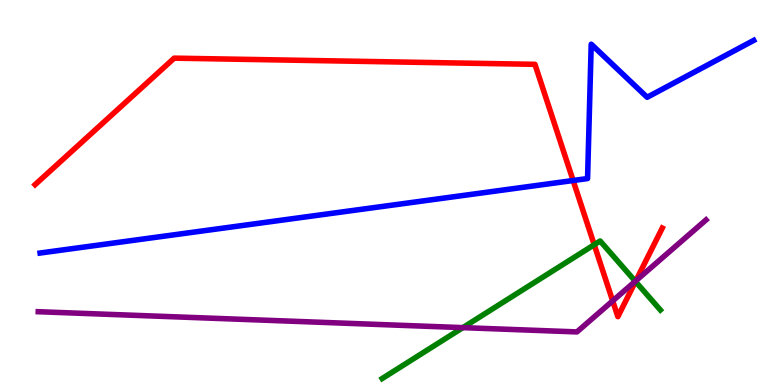[{'lines': ['blue', 'red'], 'intersections': [{'x': 7.4, 'y': 5.31}]}, {'lines': ['green', 'red'], 'intersections': [{'x': 7.67, 'y': 3.64}, {'x': 8.2, 'y': 2.69}]}, {'lines': ['purple', 'red'], 'intersections': [{'x': 7.91, 'y': 2.18}, {'x': 8.2, 'y': 2.71}]}, {'lines': ['blue', 'green'], 'intersections': []}, {'lines': ['blue', 'purple'], 'intersections': []}, {'lines': ['green', 'purple'], 'intersections': [{'x': 5.97, 'y': 1.49}, {'x': 8.2, 'y': 2.69}]}]